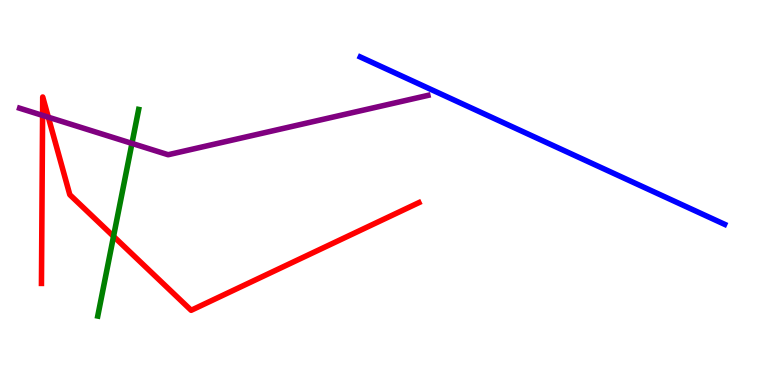[{'lines': ['blue', 'red'], 'intersections': []}, {'lines': ['green', 'red'], 'intersections': [{'x': 1.47, 'y': 3.86}]}, {'lines': ['purple', 'red'], 'intersections': [{'x': 0.55, 'y': 7.0}, {'x': 0.623, 'y': 6.96}]}, {'lines': ['blue', 'green'], 'intersections': []}, {'lines': ['blue', 'purple'], 'intersections': []}, {'lines': ['green', 'purple'], 'intersections': [{'x': 1.7, 'y': 6.28}]}]